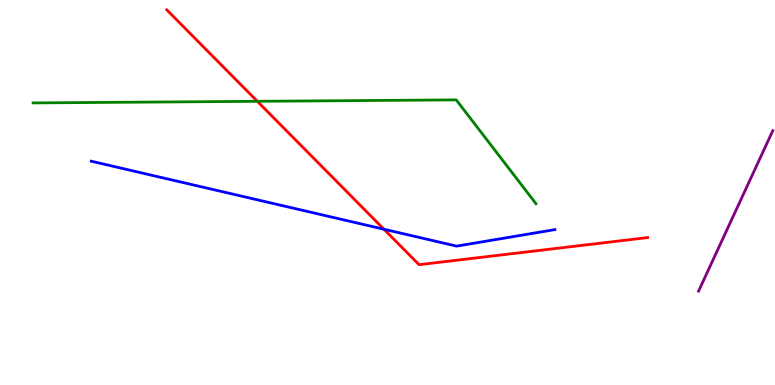[{'lines': ['blue', 'red'], 'intersections': [{'x': 4.95, 'y': 4.05}]}, {'lines': ['green', 'red'], 'intersections': [{'x': 3.32, 'y': 7.37}]}, {'lines': ['purple', 'red'], 'intersections': []}, {'lines': ['blue', 'green'], 'intersections': []}, {'lines': ['blue', 'purple'], 'intersections': []}, {'lines': ['green', 'purple'], 'intersections': []}]